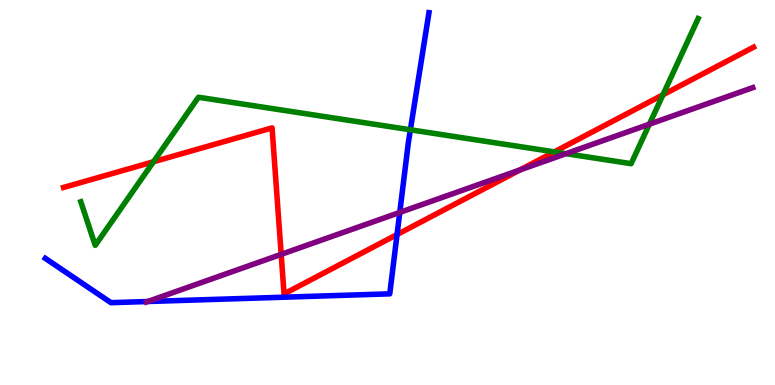[{'lines': ['blue', 'red'], 'intersections': [{'x': 5.12, 'y': 3.91}]}, {'lines': ['green', 'red'], 'intersections': [{'x': 1.98, 'y': 5.8}, {'x': 7.15, 'y': 6.05}, {'x': 8.55, 'y': 7.54}]}, {'lines': ['purple', 'red'], 'intersections': [{'x': 3.63, 'y': 3.39}, {'x': 6.71, 'y': 5.59}]}, {'lines': ['blue', 'green'], 'intersections': [{'x': 5.3, 'y': 6.63}]}, {'lines': ['blue', 'purple'], 'intersections': [{'x': 1.91, 'y': 2.17}, {'x': 5.16, 'y': 4.48}]}, {'lines': ['green', 'purple'], 'intersections': [{'x': 7.3, 'y': 6.01}, {'x': 8.38, 'y': 6.77}]}]